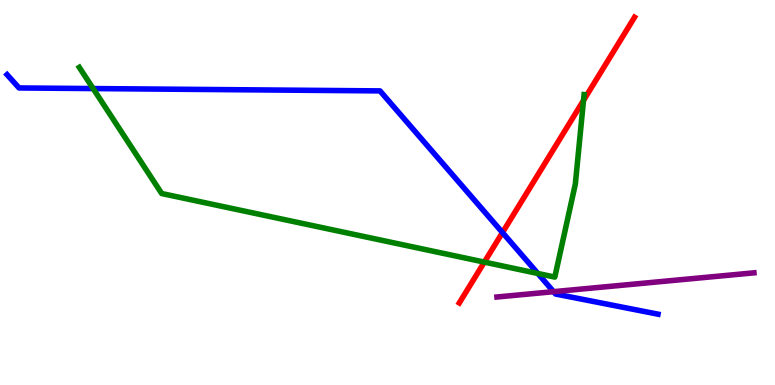[{'lines': ['blue', 'red'], 'intersections': [{'x': 6.48, 'y': 3.96}]}, {'lines': ['green', 'red'], 'intersections': [{'x': 6.25, 'y': 3.19}, {'x': 7.53, 'y': 7.39}]}, {'lines': ['purple', 'red'], 'intersections': []}, {'lines': ['blue', 'green'], 'intersections': [{'x': 1.2, 'y': 7.7}, {'x': 6.94, 'y': 2.9}]}, {'lines': ['blue', 'purple'], 'intersections': [{'x': 7.14, 'y': 2.42}]}, {'lines': ['green', 'purple'], 'intersections': []}]